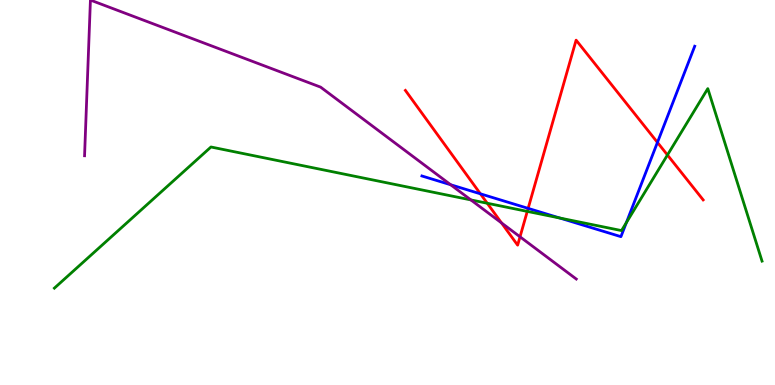[{'lines': ['blue', 'red'], 'intersections': [{'x': 6.2, 'y': 4.97}, {'x': 6.81, 'y': 4.59}, {'x': 8.48, 'y': 6.3}]}, {'lines': ['green', 'red'], 'intersections': [{'x': 6.29, 'y': 4.72}, {'x': 6.8, 'y': 4.51}, {'x': 8.61, 'y': 5.97}]}, {'lines': ['purple', 'red'], 'intersections': [{'x': 6.47, 'y': 4.21}, {'x': 6.71, 'y': 3.85}]}, {'lines': ['blue', 'green'], 'intersections': [{'x': 7.22, 'y': 4.34}, {'x': 8.08, 'y': 4.22}]}, {'lines': ['blue', 'purple'], 'intersections': [{'x': 5.81, 'y': 5.2}]}, {'lines': ['green', 'purple'], 'intersections': [{'x': 6.08, 'y': 4.81}]}]